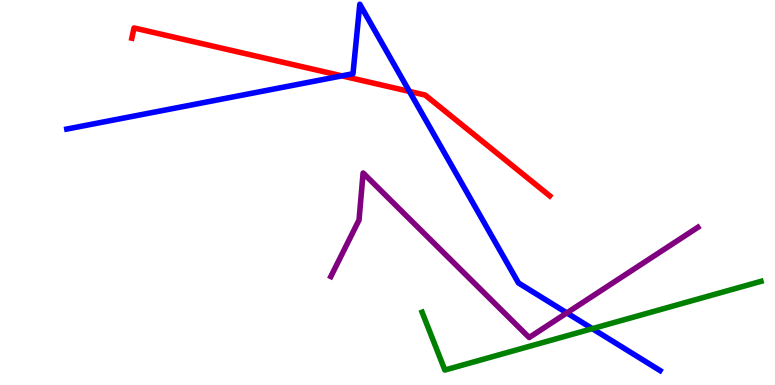[{'lines': ['blue', 'red'], 'intersections': [{'x': 4.41, 'y': 8.03}, {'x': 5.28, 'y': 7.63}]}, {'lines': ['green', 'red'], 'intersections': []}, {'lines': ['purple', 'red'], 'intersections': []}, {'lines': ['blue', 'green'], 'intersections': [{'x': 7.64, 'y': 1.46}]}, {'lines': ['blue', 'purple'], 'intersections': [{'x': 7.31, 'y': 1.87}]}, {'lines': ['green', 'purple'], 'intersections': []}]